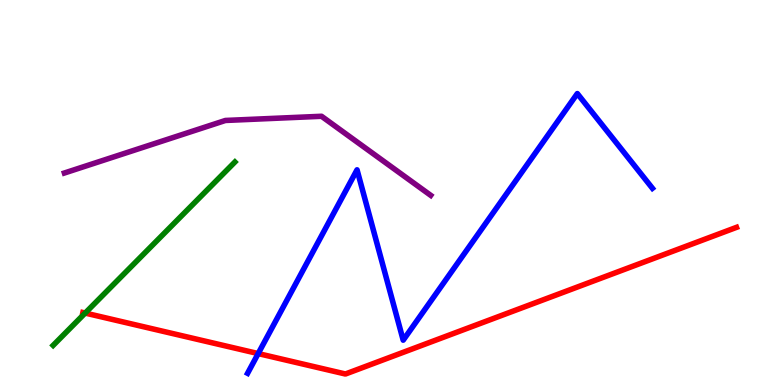[{'lines': ['blue', 'red'], 'intersections': [{'x': 3.33, 'y': 0.816}]}, {'lines': ['green', 'red'], 'intersections': [{'x': 1.1, 'y': 1.87}]}, {'lines': ['purple', 'red'], 'intersections': []}, {'lines': ['blue', 'green'], 'intersections': []}, {'lines': ['blue', 'purple'], 'intersections': []}, {'lines': ['green', 'purple'], 'intersections': []}]